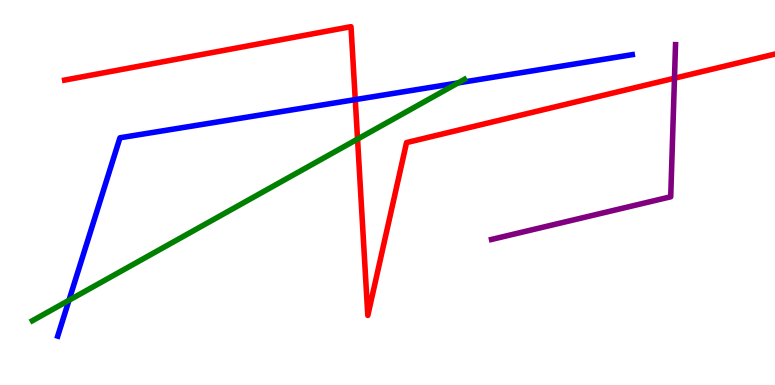[{'lines': ['blue', 'red'], 'intersections': [{'x': 4.58, 'y': 7.41}]}, {'lines': ['green', 'red'], 'intersections': [{'x': 4.61, 'y': 6.39}]}, {'lines': ['purple', 'red'], 'intersections': [{'x': 8.7, 'y': 7.97}]}, {'lines': ['blue', 'green'], 'intersections': [{'x': 0.89, 'y': 2.2}, {'x': 5.91, 'y': 7.85}]}, {'lines': ['blue', 'purple'], 'intersections': []}, {'lines': ['green', 'purple'], 'intersections': []}]